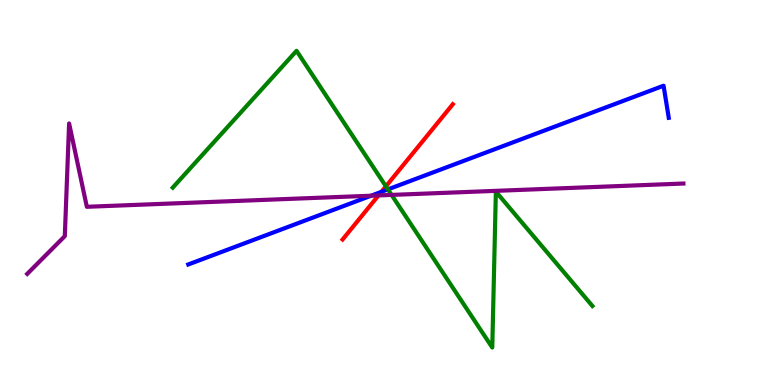[{'lines': ['blue', 'red'], 'intersections': [{'x': 4.92, 'y': 5.02}]}, {'lines': ['green', 'red'], 'intersections': [{'x': 4.98, 'y': 5.16}]}, {'lines': ['purple', 'red'], 'intersections': [{'x': 4.88, 'y': 4.92}]}, {'lines': ['blue', 'green'], 'intersections': [{'x': 5.01, 'y': 5.08}]}, {'lines': ['blue', 'purple'], 'intersections': [{'x': 4.79, 'y': 4.92}]}, {'lines': ['green', 'purple'], 'intersections': [{'x': 5.05, 'y': 4.94}]}]